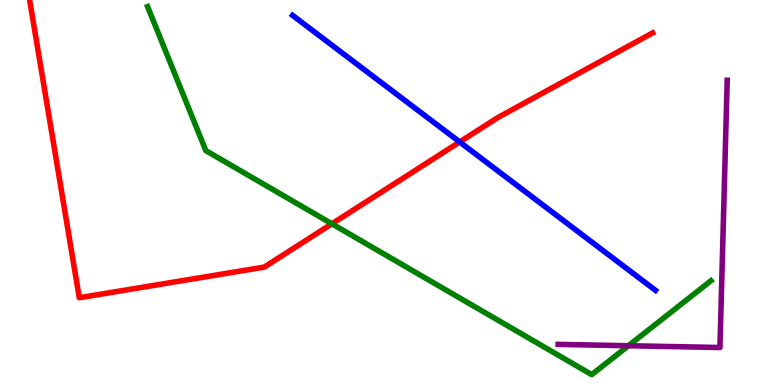[{'lines': ['blue', 'red'], 'intersections': [{'x': 5.93, 'y': 6.31}]}, {'lines': ['green', 'red'], 'intersections': [{'x': 4.28, 'y': 4.19}]}, {'lines': ['purple', 'red'], 'intersections': []}, {'lines': ['blue', 'green'], 'intersections': []}, {'lines': ['blue', 'purple'], 'intersections': []}, {'lines': ['green', 'purple'], 'intersections': [{'x': 8.11, 'y': 1.02}]}]